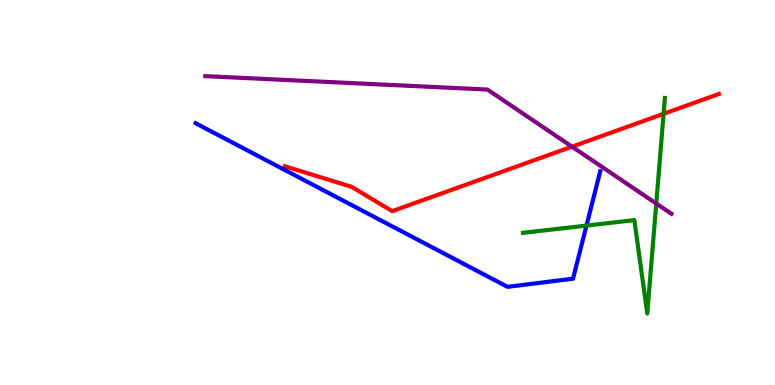[{'lines': ['blue', 'red'], 'intersections': []}, {'lines': ['green', 'red'], 'intersections': [{'x': 8.56, 'y': 7.04}]}, {'lines': ['purple', 'red'], 'intersections': [{'x': 7.38, 'y': 6.19}]}, {'lines': ['blue', 'green'], 'intersections': [{'x': 7.57, 'y': 4.14}]}, {'lines': ['blue', 'purple'], 'intersections': []}, {'lines': ['green', 'purple'], 'intersections': [{'x': 8.47, 'y': 4.71}]}]